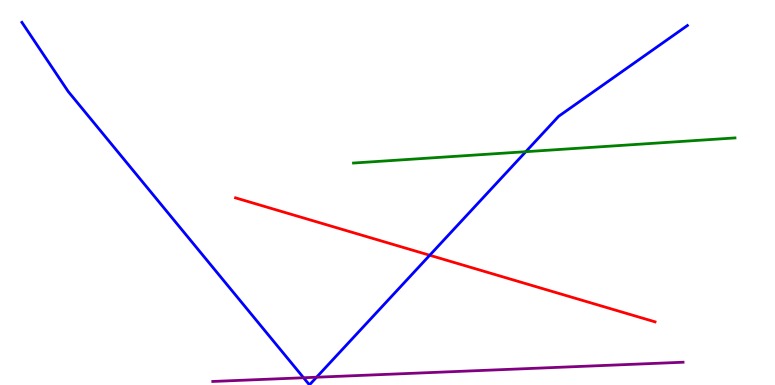[{'lines': ['blue', 'red'], 'intersections': [{'x': 5.54, 'y': 3.37}]}, {'lines': ['green', 'red'], 'intersections': []}, {'lines': ['purple', 'red'], 'intersections': []}, {'lines': ['blue', 'green'], 'intersections': [{'x': 6.78, 'y': 6.06}]}, {'lines': ['blue', 'purple'], 'intersections': [{'x': 3.92, 'y': 0.188}, {'x': 4.08, 'y': 0.202}]}, {'lines': ['green', 'purple'], 'intersections': []}]